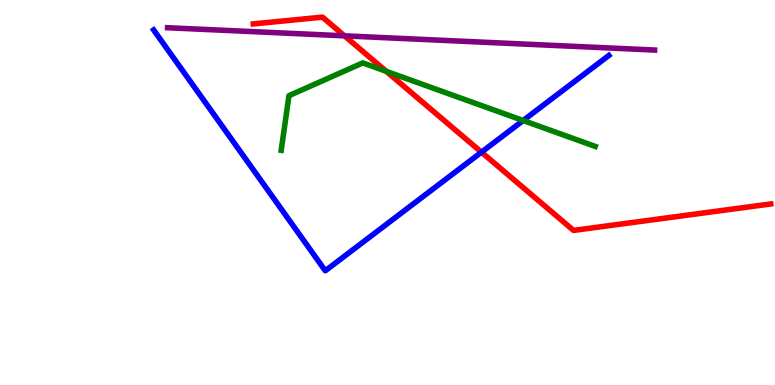[{'lines': ['blue', 'red'], 'intersections': [{'x': 6.21, 'y': 6.05}]}, {'lines': ['green', 'red'], 'intersections': [{'x': 4.98, 'y': 8.15}]}, {'lines': ['purple', 'red'], 'intersections': [{'x': 4.44, 'y': 9.07}]}, {'lines': ['blue', 'green'], 'intersections': [{'x': 6.75, 'y': 6.87}]}, {'lines': ['blue', 'purple'], 'intersections': []}, {'lines': ['green', 'purple'], 'intersections': []}]